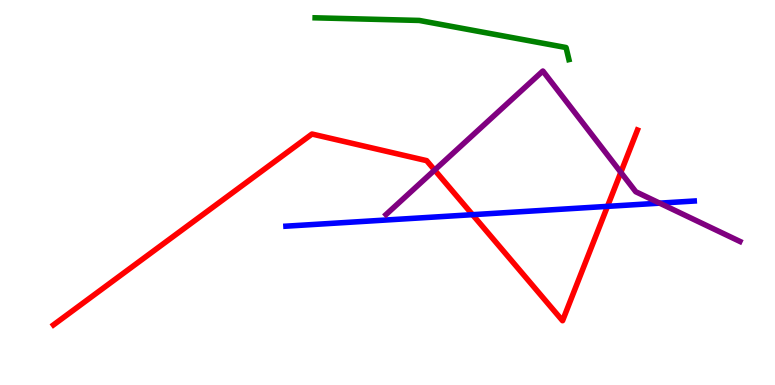[{'lines': ['blue', 'red'], 'intersections': [{'x': 6.1, 'y': 4.42}, {'x': 7.84, 'y': 4.64}]}, {'lines': ['green', 'red'], 'intersections': []}, {'lines': ['purple', 'red'], 'intersections': [{'x': 5.61, 'y': 5.58}, {'x': 8.01, 'y': 5.52}]}, {'lines': ['blue', 'green'], 'intersections': []}, {'lines': ['blue', 'purple'], 'intersections': [{'x': 8.51, 'y': 4.72}]}, {'lines': ['green', 'purple'], 'intersections': []}]